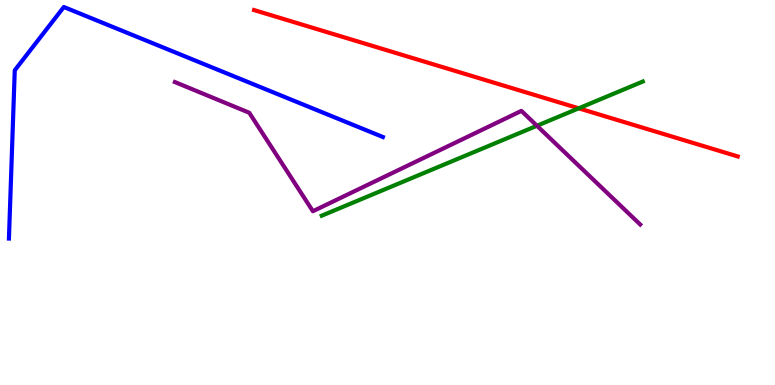[{'lines': ['blue', 'red'], 'intersections': []}, {'lines': ['green', 'red'], 'intersections': [{'x': 7.47, 'y': 7.19}]}, {'lines': ['purple', 'red'], 'intersections': []}, {'lines': ['blue', 'green'], 'intersections': []}, {'lines': ['blue', 'purple'], 'intersections': []}, {'lines': ['green', 'purple'], 'intersections': [{'x': 6.93, 'y': 6.73}]}]